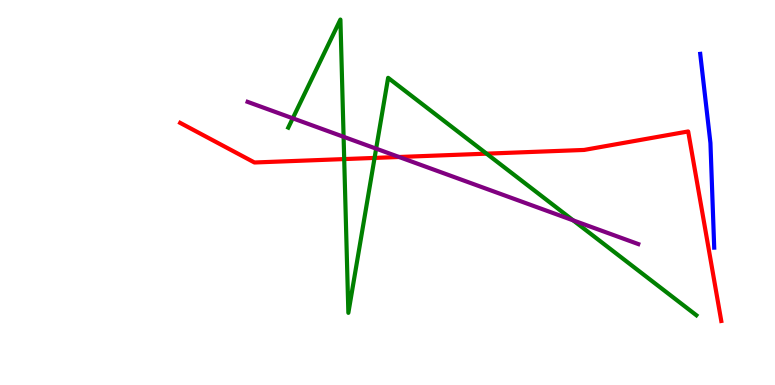[{'lines': ['blue', 'red'], 'intersections': []}, {'lines': ['green', 'red'], 'intersections': [{'x': 4.44, 'y': 5.87}, {'x': 4.83, 'y': 5.9}, {'x': 6.28, 'y': 6.01}]}, {'lines': ['purple', 'red'], 'intersections': [{'x': 5.15, 'y': 5.92}]}, {'lines': ['blue', 'green'], 'intersections': []}, {'lines': ['blue', 'purple'], 'intersections': []}, {'lines': ['green', 'purple'], 'intersections': [{'x': 3.78, 'y': 6.93}, {'x': 4.43, 'y': 6.45}, {'x': 4.85, 'y': 6.14}, {'x': 7.4, 'y': 4.28}]}]